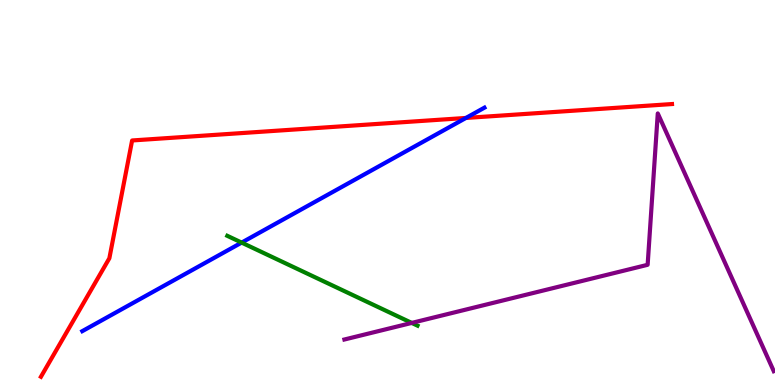[{'lines': ['blue', 'red'], 'intersections': [{'x': 6.01, 'y': 6.94}]}, {'lines': ['green', 'red'], 'intersections': []}, {'lines': ['purple', 'red'], 'intersections': []}, {'lines': ['blue', 'green'], 'intersections': [{'x': 3.12, 'y': 3.7}]}, {'lines': ['blue', 'purple'], 'intersections': []}, {'lines': ['green', 'purple'], 'intersections': [{'x': 5.31, 'y': 1.61}]}]